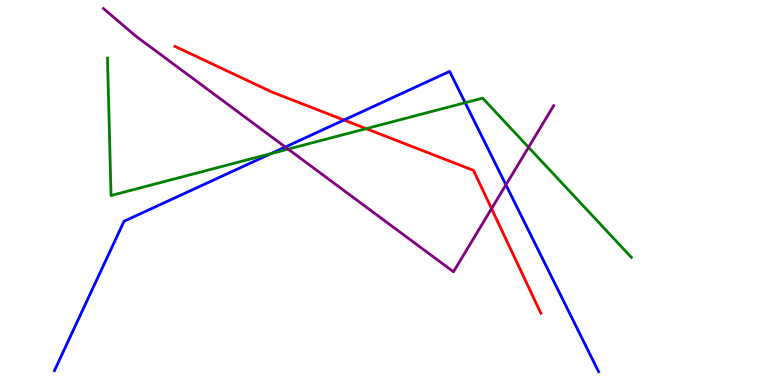[{'lines': ['blue', 'red'], 'intersections': [{'x': 4.44, 'y': 6.88}]}, {'lines': ['green', 'red'], 'intersections': [{'x': 4.72, 'y': 6.66}]}, {'lines': ['purple', 'red'], 'intersections': [{'x': 6.34, 'y': 4.58}]}, {'lines': ['blue', 'green'], 'intersections': [{'x': 3.5, 'y': 6.01}, {'x': 6.0, 'y': 7.33}]}, {'lines': ['blue', 'purple'], 'intersections': [{'x': 3.68, 'y': 6.18}, {'x': 6.53, 'y': 5.2}]}, {'lines': ['green', 'purple'], 'intersections': [{'x': 3.72, 'y': 6.13}, {'x': 6.82, 'y': 6.17}]}]